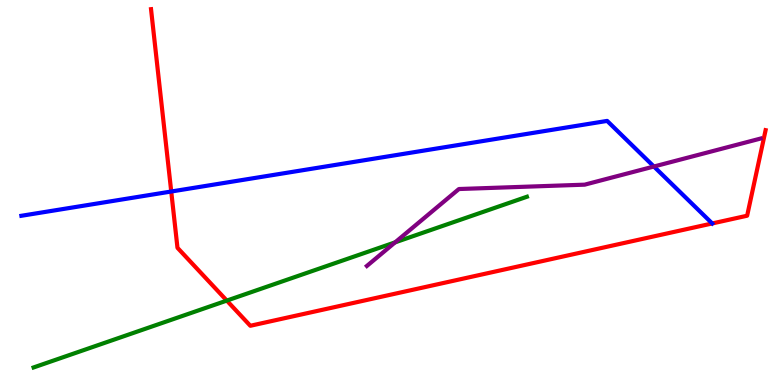[{'lines': ['blue', 'red'], 'intersections': [{'x': 2.21, 'y': 5.03}, {'x': 9.19, 'y': 4.2}]}, {'lines': ['green', 'red'], 'intersections': [{'x': 2.93, 'y': 2.19}]}, {'lines': ['purple', 'red'], 'intersections': []}, {'lines': ['blue', 'green'], 'intersections': []}, {'lines': ['blue', 'purple'], 'intersections': [{'x': 8.44, 'y': 5.67}]}, {'lines': ['green', 'purple'], 'intersections': [{'x': 5.1, 'y': 3.71}]}]